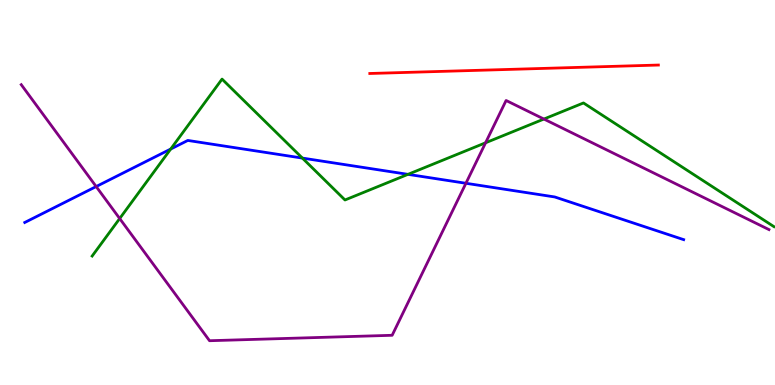[{'lines': ['blue', 'red'], 'intersections': []}, {'lines': ['green', 'red'], 'intersections': []}, {'lines': ['purple', 'red'], 'intersections': []}, {'lines': ['blue', 'green'], 'intersections': [{'x': 2.2, 'y': 6.13}, {'x': 3.9, 'y': 5.89}, {'x': 5.26, 'y': 5.47}]}, {'lines': ['blue', 'purple'], 'intersections': [{'x': 1.24, 'y': 5.15}, {'x': 6.01, 'y': 5.24}]}, {'lines': ['green', 'purple'], 'intersections': [{'x': 1.54, 'y': 4.32}, {'x': 6.27, 'y': 6.29}, {'x': 7.02, 'y': 6.91}]}]